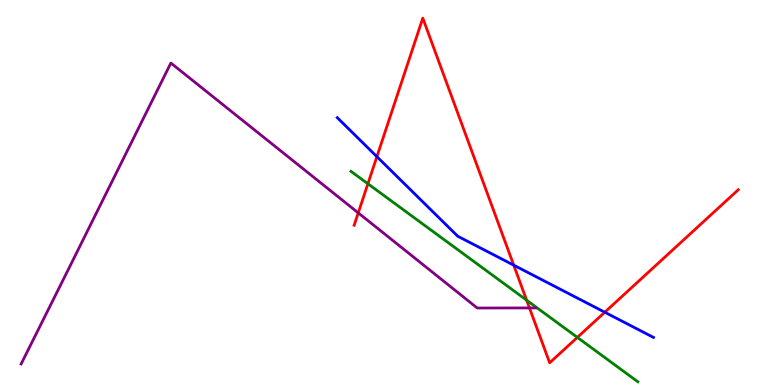[{'lines': ['blue', 'red'], 'intersections': [{'x': 4.86, 'y': 5.93}, {'x': 6.63, 'y': 3.11}, {'x': 7.8, 'y': 1.89}]}, {'lines': ['green', 'red'], 'intersections': [{'x': 4.75, 'y': 5.23}, {'x': 6.8, 'y': 2.2}, {'x': 7.45, 'y': 1.24}]}, {'lines': ['purple', 'red'], 'intersections': [{'x': 4.62, 'y': 4.47}, {'x': 6.83, 'y': 2.0}]}, {'lines': ['blue', 'green'], 'intersections': []}, {'lines': ['blue', 'purple'], 'intersections': []}, {'lines': ['green', 'purple'], 'intersections': []}]